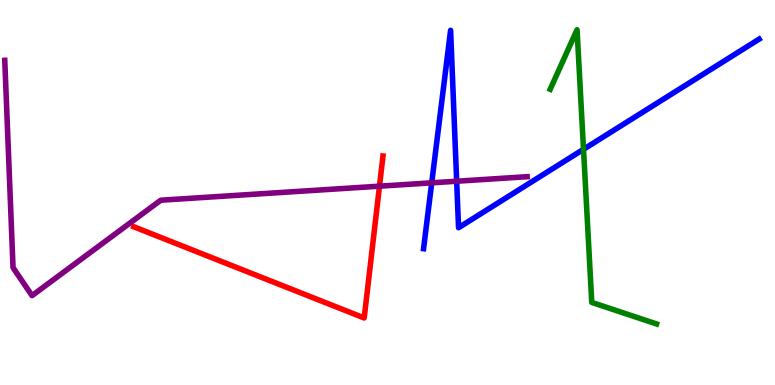[{'lines': ['blue', 'red'], 'intersections': []}, {'lines': ['green', 'red'], 'intersections': []}, {'lines': ['purple', 'red'], 'intersections': [{'x': 4.9, 'y': 5.16}]}, {'lines': ['blue', 'green'], 'intersections': [{'x': 7.53, 'y': 6.12}]}, {'lines': ['blue', 'purple'], 'intersections': [{'x': 5.57, 'y': 5.25}, {'x': 5.89, 'y': 5.29}]}, {'lines': ['green', 'purple'], 'intersections': []}]